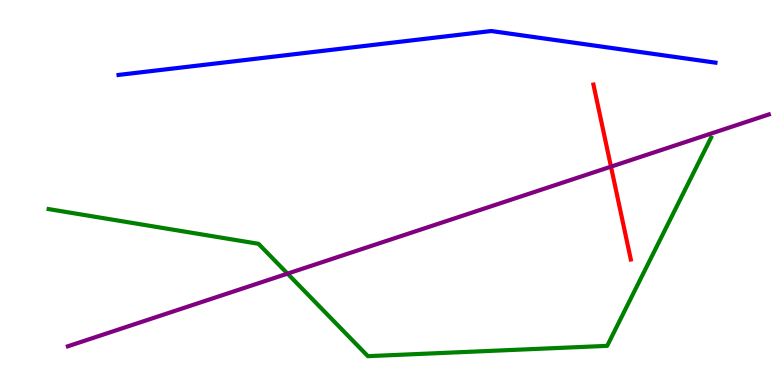[{'lines': ['blue', 'red'], 'intersections': []}, {'lines': ['green', 'red'], 'intersections': []}, {'lines': ['purple', 'red'], 'intersections': [{'x': 7.88, 'y': 5.67}]}, {'lines': ['blue', 'green'], 'intersections': []}, {'lines': ['blue', 'purple'], 'intersections': []}, {'lines': ['green', 'purple'], 'intersections': [{'x': 3.71, 'y': 2.89}]}]